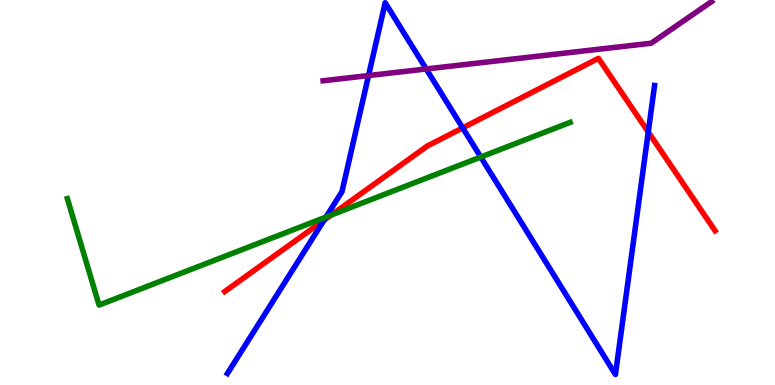[{'lines': ['blue', 'red'], 'intersections': [{'x': 4.18, 'y': 4.28}, {'x': 5.97, 'y': 6.68}, {'x': 8.36, 'y': 6.57}]}, {'lines': ['green', 'red'], 'intersections': [{'x': 4.27, 'y': 4.42}]}, {'lines': ['purple', 'red'], 'intersections': []}, {'lines': ['blue', 'green'], 'intersections': [{'x': 4.21, 'y': 4.36}, {'x': 6.2, 'y': 5.92}]}, {'lines': ['blue', 'purple'], 'intersections': [{'x': 4.76, 'y': 8.04}, {'x': 5.5, 'y': 8.21}]}, {'lines': ['green', 'purple'], 'intersections': []}]